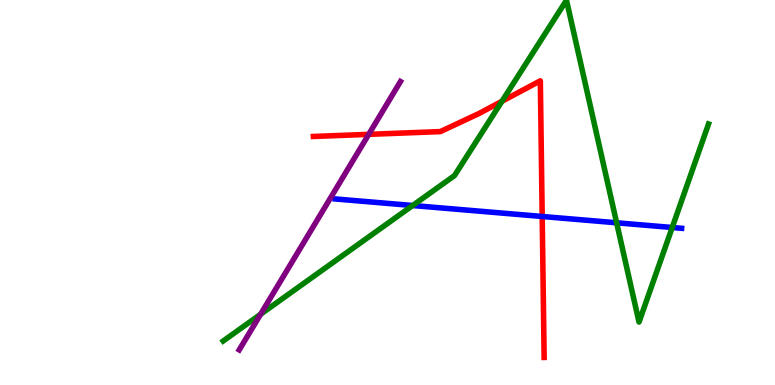[{'lines': ['blue', 'red'], 'intersections': [{'x': 7.0, 'y': 4.38}]}, {'lines': ['green', 'red'], 'intersections': [{'x': 6.48, 'y': 7.37}]}, {'lines': ['purple', 'red'], 'intersections': [{'x': 4.76, 'y': 6.51}]}, {'lines': ['blue', 'green'], 'intersections': [{'x': 5.32, 'y': 4.66}, {'x': 7.96, 'y': 4.21}, {'x': 8.67, 'y': 4.09}]}, {'lines': ['blue', 'purple'], 'intersections': []}, {'lines': ['green', 'purple'], 'intersections': [{'x': 3.36, 'y': 1.84}]}]